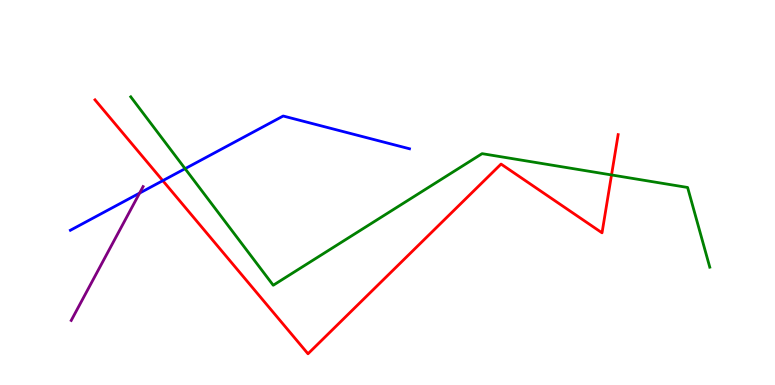[{'lines': ['blue', 'red'], 'intersections': [{'x': 2.1, 'y': 5.31}]}, {'lines': ['green', 'red'], 'intersections': [{'x': 7.89, 'y': 5.46}]}, {'lines': ['purple', 'red'], 'intersections': []}, {'lines': ['blue', 'green'], 'intersections': [{'x': 2.39, 'y': 5.62}]}, {'lines': ['blue', 'purple'], 'intersections': [{'x': 1.8, 'y': 4.98}]}, {'lines': ['green', 'purple'], 'intersections': []}]